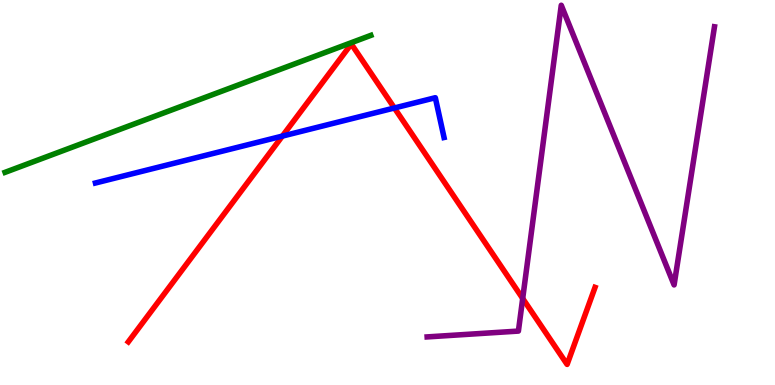[{'lines': ['blue', 'red'], 'intersections': [{'x': 3.64, 'y': 6.47}, {'x': 5.09, 'y': 7.2}]}, {'lines': ['green', 'red'], 'intersections': []}, {'lines': ['purple', 'red'], 'intersections': [{'x': 6.74, 'y': 2.25}]}, {'lines': ['blue', 'green'], 'intersections': []}, {'lines': ['blue', 'purple'], 'intersections': []}, {'lines': ['green', 'purple'], 'intersections': []}]